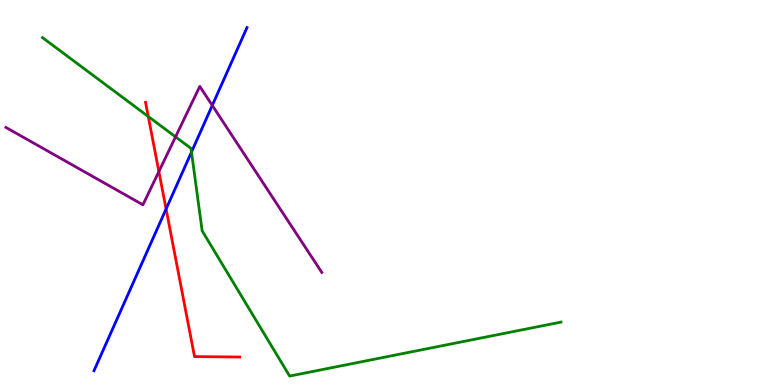[{'lines': ['blue', 'red'], 'intersections': [{'x': 2.14, 'y': 4.57}]}, {'lines': ['green', 'red'], 'intersections': [{'x': 1.91, 'y': 6.97}]}, {'lines': ['purple', 'red'], 'intersections': [{'x': 2.05, 'y': 5.54}]}, {'lines': ['blue', 'green'], 'intersections': [{'x': 2.47, 'y': 6.05}]}, {'lines': ['blue', 'purple'], 'intersections': [{'x': 2.74, 'y': 7.26}]}, {'lines': ['green', 'purple'], 'intersections': [{'x': 2.27, 'y': 6.45}]}]